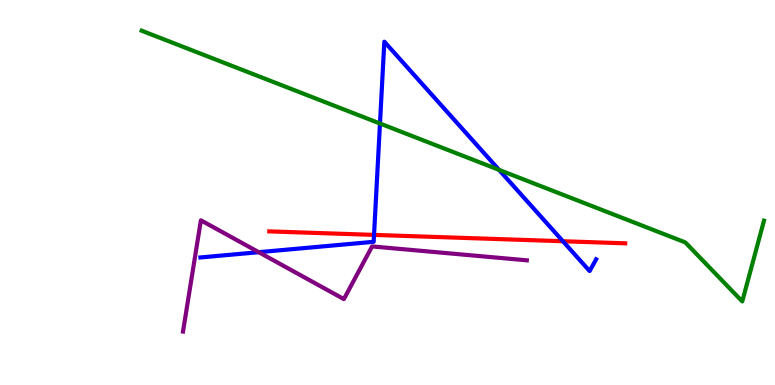[{'lines': ['blue', 'red'], 'intersections': [{'x': 4.83, 'y': 3.9}, {'x': 7.26, 'y': 3.73}]}, {'lines': ['green', 'red'], 'intersections': []}, {'lines': ['purple', 'red'], 'intersections': []}, {'lines': ['blue', 'green'], 'intersections': [{'x': 4.9, 'y': 6.79}, {'x': 6.44, 'y': 5.59}]}, {'lines': ['blue', 'purple'], 'intersections': [{'x': 3.34, 'y': 3.45}]}, {'lines': ['green', 'purple'], 'intersections': []}]